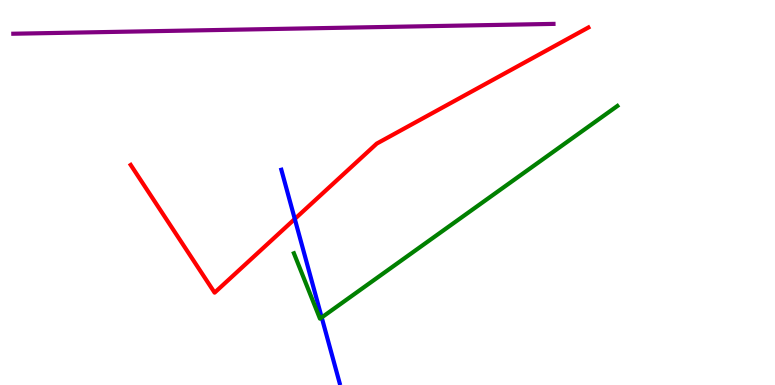[{'lines': ['blue', 'red'], 'intersections': [{'x': 3.8, 'y': 4.31}]}, {'lines': ['green', 'red'], 'intersections': []}, {'lines': ['purple', 'red'], 'intersections': []}, {'lines': ['blue', 'green'], 'intersections': [{'x': 4.15, 'y': 1.75}]}, {'lines': ['blue', 'purple'], 'intersections': []}, {'lines': ['green', 'purple'], 'intersections': []}]